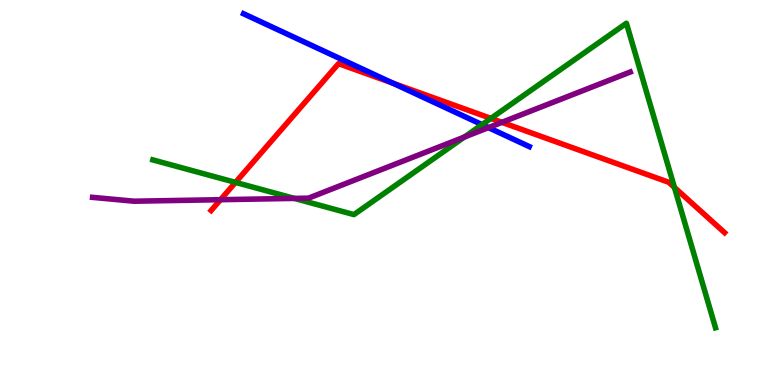[{'lines': ['blue', 'red'], 'intersections': [{'x': 5.07, 'y': 7.84}]}, {'lines': ['green', 'red'], 'intersections': [{'x': 3.04, 'y': 5.26}, {'x': 6.33, 'y': 6.92}, {'x': 8.7, 'y': 5.13}]}, {'lines': ['purple', 'red'], 'intersections': [{'x': 2.85, 'y': 4.81}, {'x': 6.48, 'y': 6.82}]}, {'lines': ['blue', 'green'], 'intersections': [{'x': 6.22, 'y': 6.76}]}, {'lines': ['blue', 'purple'], 'intersections': [{'x': 6.3, 'y': 6.69}]}, {'lines': ['green', 'purple'], 'intersections': [{'x': 3.8, 'y': 4.85}, {'x': 5.99, 'y': 6.44}]}]